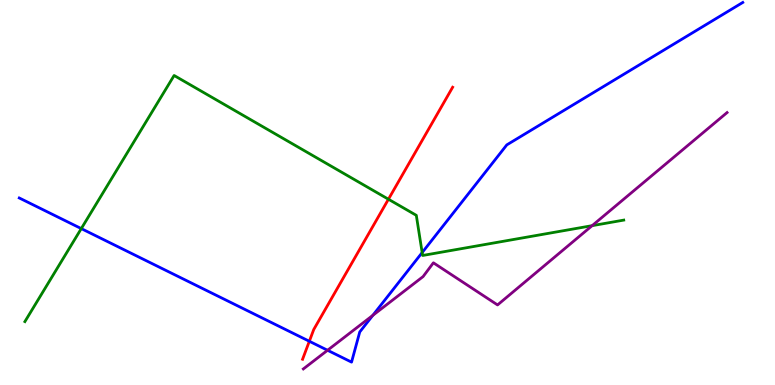[{'lines': ['blue', 'red'], 'intersections': [{'x': 3.99, 'y': 1.14}]}, {'lines': ['green', 'red'], 'intersections': [{'x': 5.01, 'y': 4.83}]}, {'lines': ['purple', 'red'], 'intersections': []}, {'lines': ['blue', 'green'], 'intersections': [{'x': 1.05, 'y': 4.06}, {'x': 5.45, 'y': 3.44}]}, {'lines': ['blue', 'purple'], 'intersections': [{'x': 4.23, 'y': 0.902}, {'x': 4.81, 'y': 1.81}]}, {'lines': ['green', 'purple'], 'intersections': [{'x': 7.64, 'y': 4.14}]}]